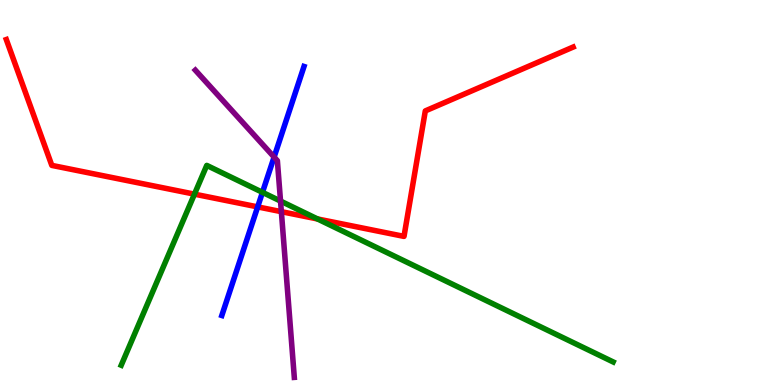[{'lines': ['blue', 'red'], 'intersections': [{'x': 3.32, 'y': 4.63}]}, {'lines': ['green', 'red'], 'intersections': [{'x': 2.51, 'y': 4.96}, {'x': 4.1, 'y': 4.31}]}, {'lines': ['purple', 'red'], 'intersections': [{'x': 3.63, 'y': 4.5}]}, {'lines': ['blue', 'green'], 'intersections': [{'x': 3.39, 'y': 5.0}]}, {'lines': ['blue', 'purple'], 'intersections': [{'x': 3.54, 'y': 5.92}]}, {'lines': ['green', 'purple'], 'intersections': [{'x': 3.62, 'y': 4.78}]}]